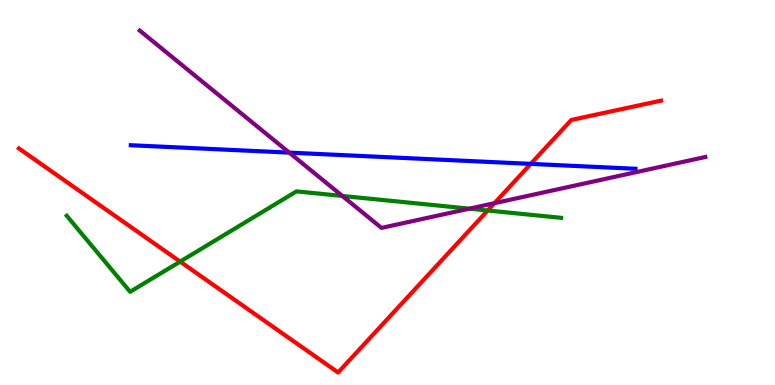[{'lines': ['blue', 'red'], 'intersections': [{'x': 6.85, 'y': 5.74}]}, {'lines': ['green', 'red'], 'intersections': [{'x': 2.32, 'y': 3.2}, {'x': 6.29, 'y': 4.53}]}, {'lines': ['purple', 'red'], 'intersections': [{'x': 6.38, 'y': 4.72}]}, {'lines': ['blue', 'green'], 'intersections': []}, {'lines': ['blue', 'purple'], 'intersections': [{'x': 3.73, 'y': 6.04}]}, {'lines': ['green', 'purple'], 'intersections': [{'x': 4.42, 'y': 4.91}, {'x': 6.06, 'y': 4.58}]}]